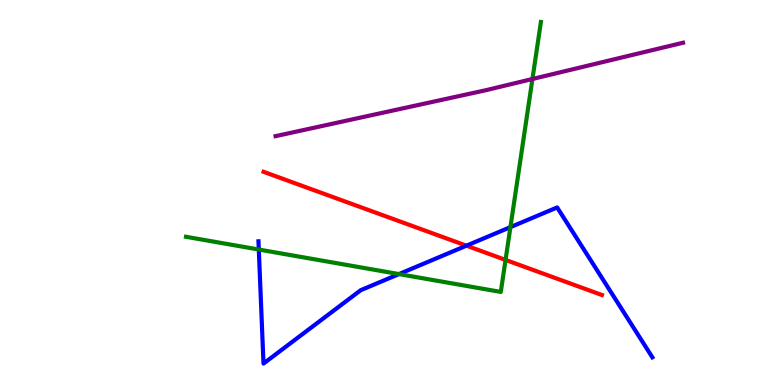[{'lines': ['blue', 'red'], 'intersections': [{'x': 6.02, 'y': 3.62}]}, {'lines': ['green', 'red'], 'intersections': [{'x': 6.52, 'y': 3.25}]}, {'lines': ['purple', 'red'], 'intersections': []}, {'lines': ['blue', 'green'], 'intersections': [{'x': 3.34, 'y': 3.52}, {'x': 5.15, 'y': 2.88}, {'x': 6.59, 'y': 4.1}]}, {'lines': ['blue', 'purple'], 'intersections': []}, {'lines': ['green', 'purple'], 'intersections': [{'x': 6.87, 'y': 7.95}]}]